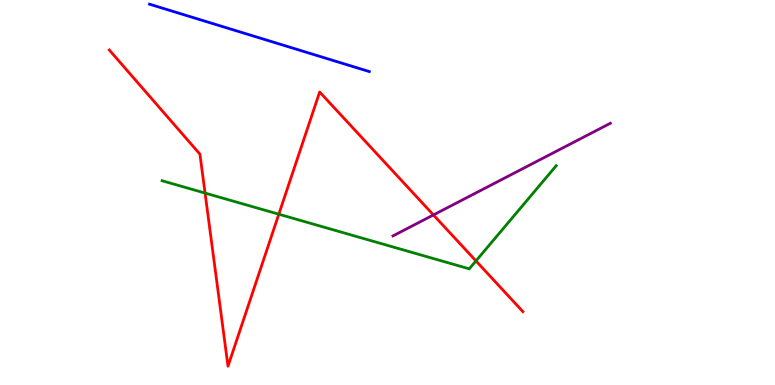[{'lines': ['blue', 'red'], 'intersections': []}, {'lines': ['green', 'red'], 'intersections': [{'x': 2.65, 'y': 4.99}, {'x': 3.6, 'y': 4.44}, {'x': 6.14, 'y': 3.22}]}, {'lines': ['purple', 'red'], 'intersections': [{'x': 5.59, 'y': 4.42}]}, {'lines': ['blue', 'green'], 'intersections': []}, {'lines': ['blue', 'purple'], 'intersections': []}, {'lines': ['green', 'purple'], 'intersections': []}]